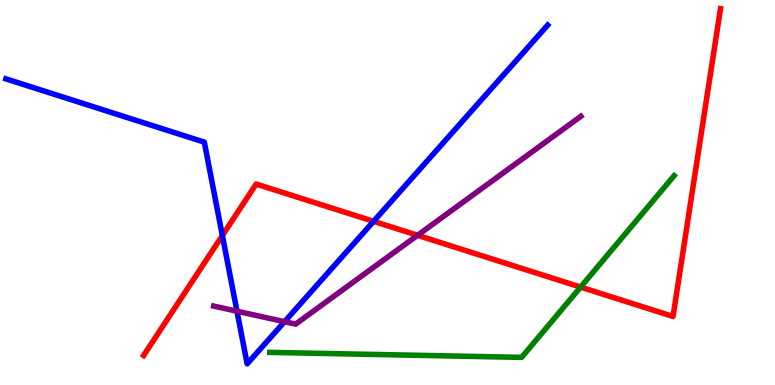[{'lines': ['blue', 'red'], 'intersections': [{'x': 2.87, 'y': 3.88}, {'x': 4.82, 'y': 4.25}]}, {'lines': ['green', 'red'], 'intersections': [{'x': 7.49, 'y': 2.54}]}, {'lines': ['purple', 'red'], 'intersections': [{'x': 5.39, 'y': 3.89}]}, {'lines': ['blue', 'green'], 'intersections': []}, {'lines': ['blue', 'purple'], 'intersections': [{'x': 3.06, 'y': 1.92}, {'x': 3.67, 'y': 1.64}]}, {'lines': ['green', 'purple'], 'intersections': []}]